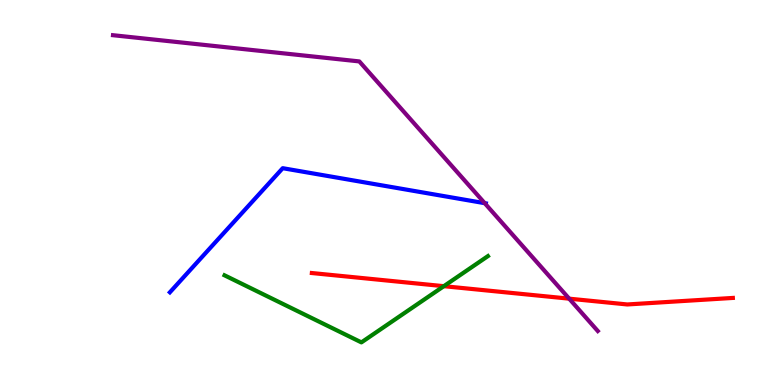[{'lines': ['blue', 'red'], 'intersections': []}, {'lines': ['green', 'red'], 'intersections': [{'x': 5.73, 'y': 2.57}]}, {'lines': ['purple', 'red'], 'intersections': [{'x': 7.34, 'y': 2.24}]}, {'lines': ['blue', 'green'], 'intersections': []}, {'lines': ['blue', 'purple'], 'intersections': [{'x': 6.25, 'y': 4.72}]}, {'lines': ['green', 'purple'], 'intersections': []}]